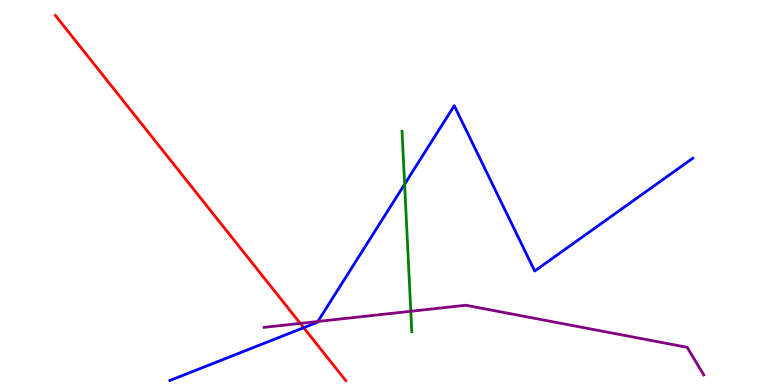[{'lines': ['blue', 'red'], 'intersections': [{'x': 3.92, 'y': 1.49}]}, {'lines': ['green', 'red'], 'intersections': []}, {'lines': ['purple', 'red'], 'intersections': [{'x': 3.87, 'y': 1.6}]}, {'lines': ['blue', 'green'], 'intersections': [{'x': 5.22, 'y': 5.21}]}, {'lines': ['blue', 'purple'], 'intersections': [{'x': 4.1, 'y': 1.65}]}, {'lines': ['green', 'purple'], 'intersections': [{'x': 5.3, 'y': 1.91}]}]